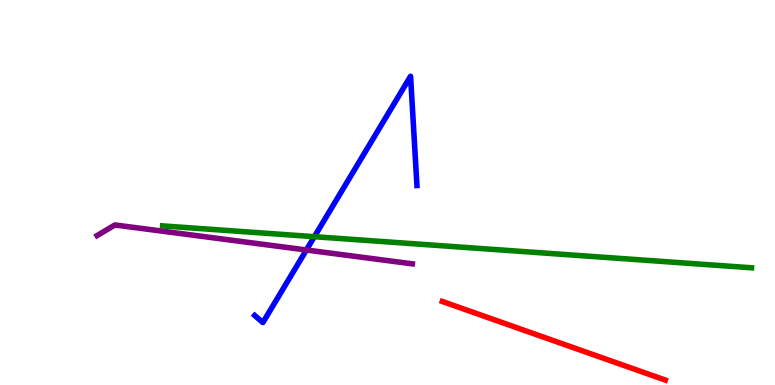[{'lines': ['blue', 'red'], 'intersections': []}, {'lines': ['green', 'red'], 'intersections': []}, {'lines': ['purple', 'red'], 'intersections': []}, {'lines': ['blue', 'green'], 'intersections': [{'x': 4.06, 'y': 3.85}]}, {'lines': ['blue', 'purple'], 'intersections': [{'x': 3.95, 'y': 3.51}]}, {'lines': ['green', 'purple'], 'intersections': []}]